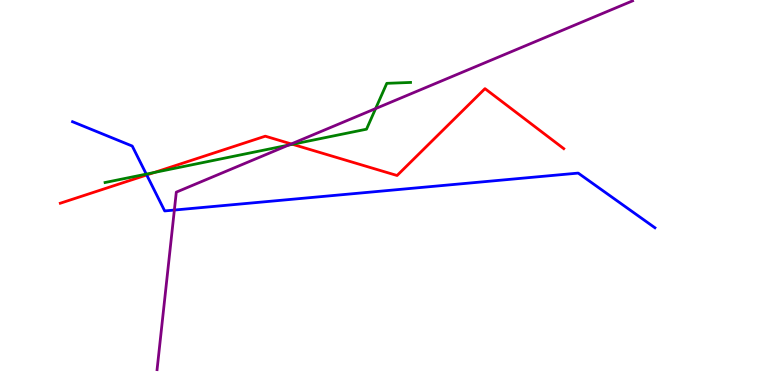[{'lines': ['blue', 'red'], 'intersections': [{'x': 1.89, 'y': 5.46}]}, {'lines': ['green', 'red'], 'intersections': [{'x': 1.99, 'y': 5.52}, {'x': 3.77, 'y': 6.25}]}, {'lines': ['purple', 'red'], 'intersections': [{'x': 3.76, 'y': 6.26}]}, {'lines': ['blue', 'green'], 'intersections': [{'x': 1.89, 'y': 5.48}]}, {'lines': ['blue', 'purple'], 'intersections': [{'x': 2.25, 'y': 4.54}]}, {'lines': ['green', 'purple'], 'intersections': [{'x': 3.72, 'y': 6.23}, {'x': 4.85, 'y': 7.18}]}]